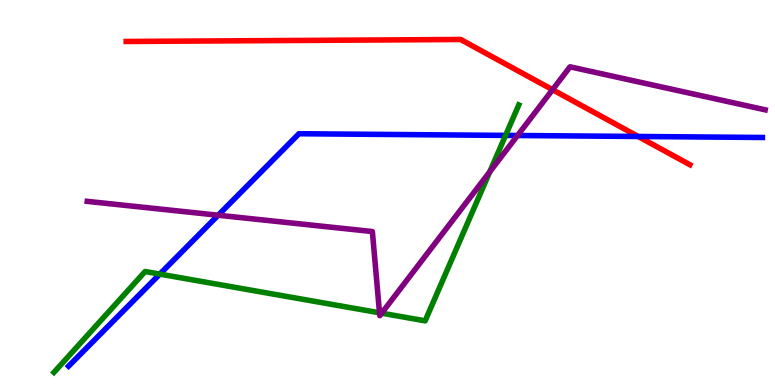[{'lines': ['blue', 'red'], 'intersections': [{'x': 8.23, 'y': 6.46}]}, {'lines': ['green', 'red'], 'intersections': []}, {'lines': ['purple', 'red'], 'intersections': [{'x': 7.13, 'y': 7.67}]}, {'lines': ['blue', 'green'], 'intersections': [{'x': 2.06, 'y': 2.88}, {'x': 6.52, 'y': 6.48}]}, {'lines': ['blue', 'purple'], 'intersections': [{'x': 2.82, 'y': 4.41}, {'x': 6.68, 'y': 6.48}]}, {'lines': ['green', 'purple'], 'intersections': [{'x': 4.9, 'y': 1.88}, {'x': 4.92, 'y': 1.87}, {'x': 6.32, 'y': 5.54}]}]